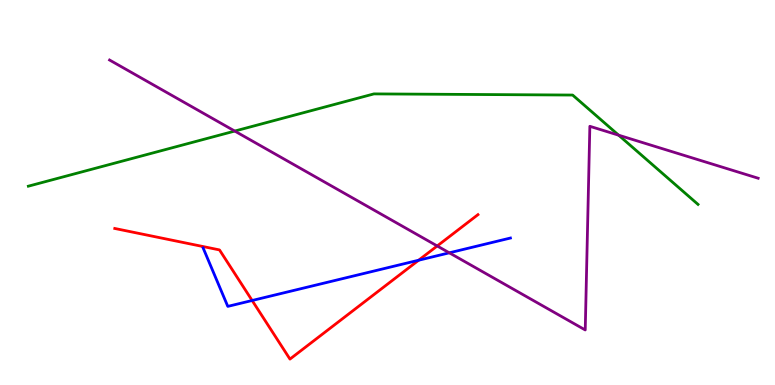[{'lines': ['blue', 'red'], 'intersections': [{'x': 3.25, 'y': 2.19}, {'x': 5.4, 'y': 3.24}]}, {'lines': ['green', 'red'], 'intersections': []}, {'lines': ['purple', 'red'], 'intersections': [{'x': 5.64, 'y': 3.61}]}, {'lines': ['blue', 'green'], 'intersections': []}, {'lines': ['blue', 'purple'], 'intersections': [{'x': 5.8, 'y': 3.43}]}, {'lines': ['green', 'purple'], 'intersections': [{'x': 3.03, 'y': 6.6}, {'x': 7.98, 'y': 6.49}]}]